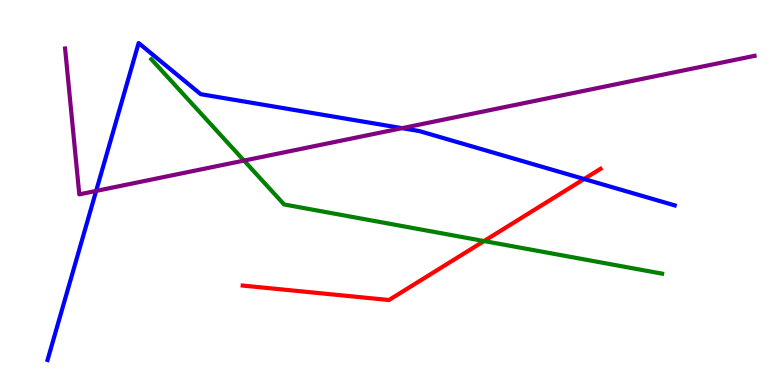[{'lines': ['blue', 'red'], 'intersections': [{'x': 7.54, 'y': 5.35}]}, {'lines': ['green', 'red'], 'intersections': [{'x': 6.25, 'y': 3.74}]}, {'lines': ['purple', 'red'], 'intersections': []}, {'lines': ['blue', 'green'], 'intersections': []}, {'lines': ['blue', 'purple'], 'intersections': [{'x': 1.24, 'y': 5.04}, {'x': 5.19, 'y': 6.67}]}, {'lines': ['green', 'purple'], 'intersections': [{'x': 3.15, 'y': 5.83}]}]